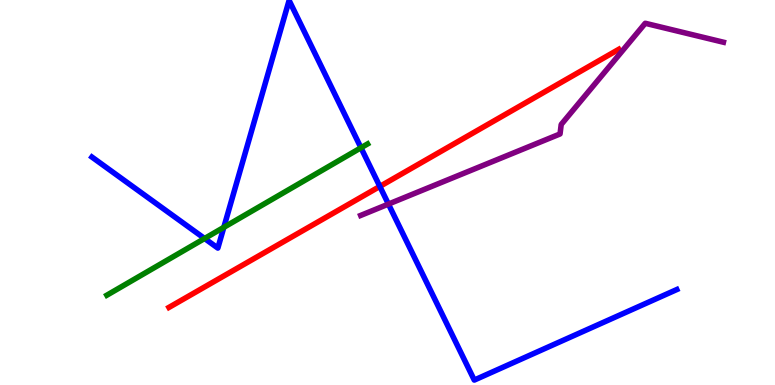[{'lines': ['blue', 'red'], 'intersections': [{'x': 4.9, 'y': 5.16}]}, {'lines': ['green', 'red'], 'intersections': []}, {'lines': ['purple', 'red'], 'intersections': []}, {'lines': ['blue', 'green'], 'intersections': [{'x': 2.64, 'y': 3.81}, {'x': 2.89, 'y': 4.1}, {'x': 4.66, 'y': 6.16}]}, {'lines': ['blue', 'purple'], 'intersections': [{'x': 5.01, 'y': 4.7}]}, {'lines': ['green', 'purple'], 'intersections': []}]